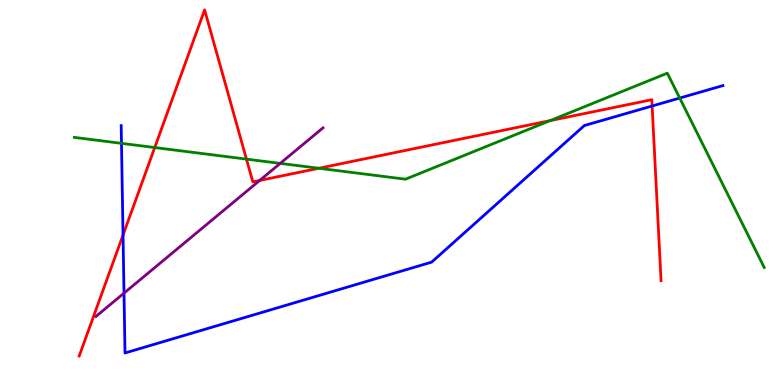[{'lines': ['blue', 'red'], 'intersections': [{'x': 1.59, 'y': 3.9}, {'x': 8.41, 'y': 7.25}]}, {'lines': ['green', 'red'], 'intersections': [{'x': 2.0, 'y': 6.17}, {'x': 3.18, 'y': 5.87}, {'x': 4.11, 'y': 5.63}, {'x': 7.1, 'y': 6.87}]}, {'lines': ['purple', 'red'], 'intersections': [{'x': 3.35, 'y': 5.31}]}, {'lines': ['blue', 'green'], 'intersections': [{'x': 1.57, 'y': 6.28}, {'x': 8.77, 'y': 7.45}]}, {'lines': ['blue', 'purple'], 'intersections': [{'x': 1.6, 'y': 2.39}]}, {'lines': ['green', 'purple'], 'intersections': [{'x': 3.62, 'y': 5.76}]}]